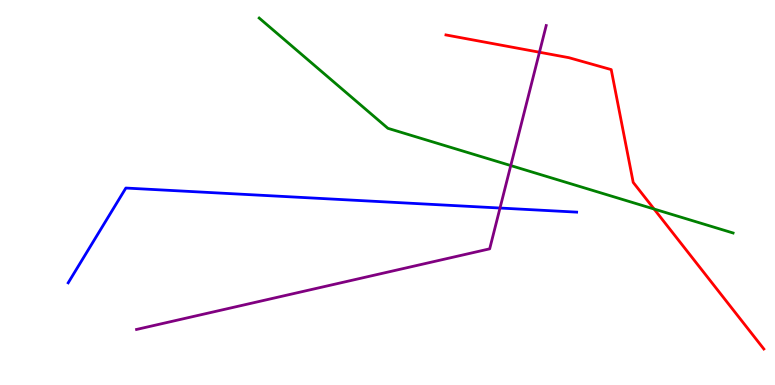[{'lines': ['blue', 'red'], 'intersections': []}, {'lines': ['green', 'red'], 'intersections': [{'x': 8.44, 'y': 4.57}]}, {'lines': ['purple', 'red'], 'intersections': [{'x': 6.96, 'y': 8.64}]}, {'lines': ['blue', 'green'], 'intersections': []}, {'lines': ['blue', 'purple'], 'intersections': [{'x': 6.45, 'y': 4.6}]}, {'lines': ['green', 'purple'], 'intersections': [{'x': 6.59, 'y': 5.7}]}]